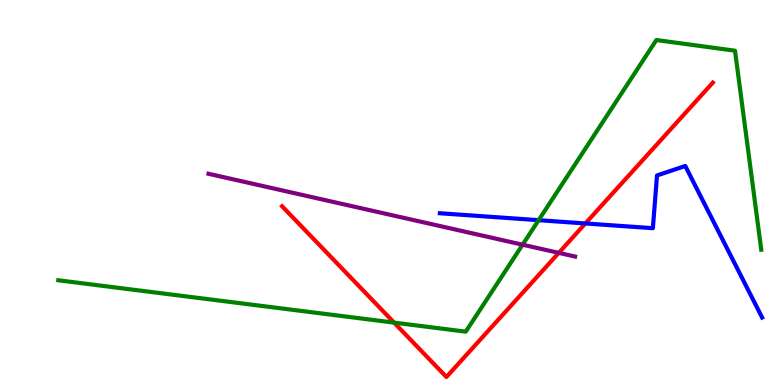[{'lines': ['blue', 'red'], 'intersections': [{'x': 7.55, 'y': 4.2}]}, {'lines': ['green', 'red'], 'intersections': [{'x': 5.09, 'y': 1.62}]}, {'lines': ['purple', 'red'], 'intersections': [{'x': 7.21, 'y': 3.43}]}, {'lines': ['blue', 'green'], 'intersections': [{'x': 6.95, 'y': 4.28}]}, {'lines': ['blue', 'purple'], 'intersections': []}, {'lines': ['green', 'purple'], 'intersections': [{'x': 6.74, 'y': 3.64}]}]